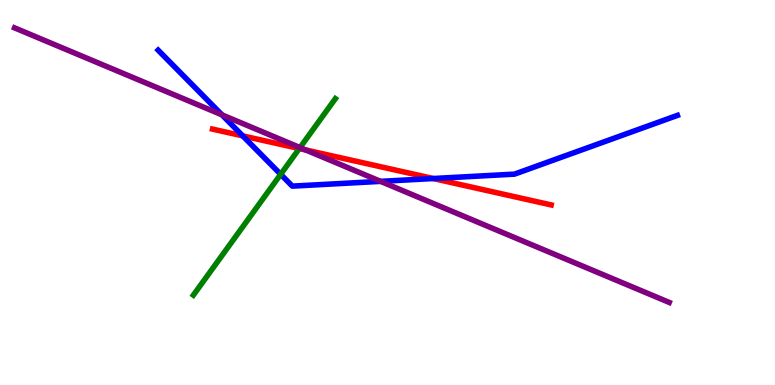[{'lines': ['blue', 'red'], 'intersections': [{'x': 3.13, 'y': 6.47}, {'x': 5.59, 'y': 5.36}]}, {'lines': ['green', 'red'], 'intersections': [{'x': 3.86, 'y': 6.14}]}, {'lines': ['purple', 'red'], 'intersections': [{'x': 3.95, 'y': 6.1}]}, {'lines': ['blue', 'green'], 'intersections': [{'x': 3.62, 'y': 5.47}]}, {'lines': ['blue', 'purple'], 'intersections': [{'x': 2.86, 'y': 7.02}, {'x': 4.91, 'y': 5.29}]}, {'lines': ['green', 'purple'], 'intersections': [{'x': 3.87, 'y': 6.17}]}]